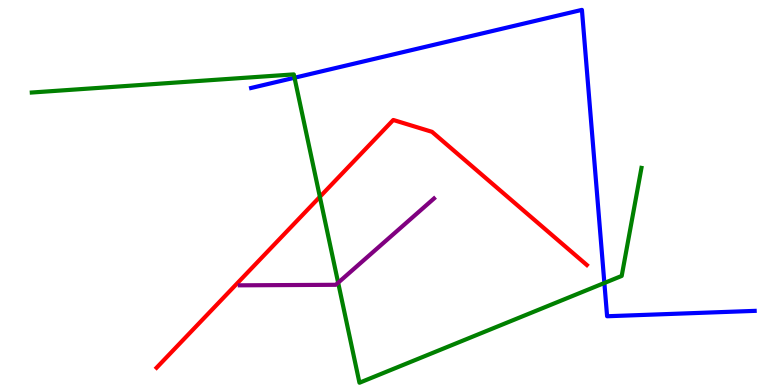[{'lines': ['blue', 'red'], 'intersections': []}, {'lines': ['green', 'red'], 'intersections': [{'x': 4.13, 'y': 4.89}]}, {'lines': ['purple', 'red'], 'intersections': []}, {'lines': ['blue', 'green'], 'intersections': [{'x': 3.8, 'y': 7.98}, {'x': 7.8, 'y': 2.65}]}, {'lines': ['blue', 'purple'], 'intersections': []}, {'lines': ['green', 'purple'], 'intersections': [{'x': 4.36, 'y': 2.66}]}]